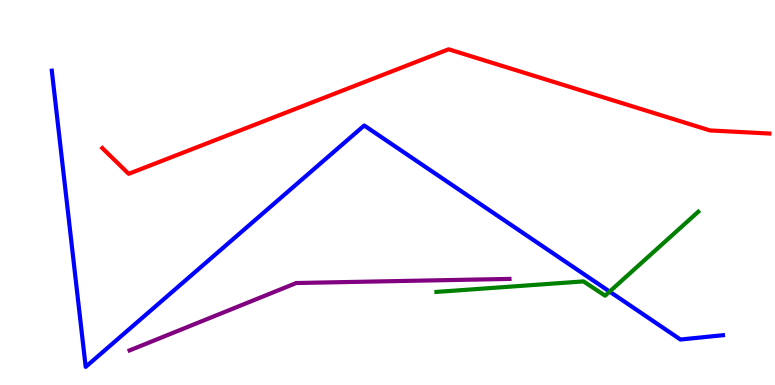[{'lines': ['blue', 'red'], 'intersections': []}, {'lines': ['green', 'red'], 'intersections': []}, {'lines': ['purple', 'red'], 'intersections': []}, {'lines': ['blue', 'green'], 'intersections': [{'x': 7.87, 'y': 2.43}]}, {'lines': ['blue', 'purple'], 'intersections': []}, {'lines': ['green', 'purple'], 'intersections': []}]